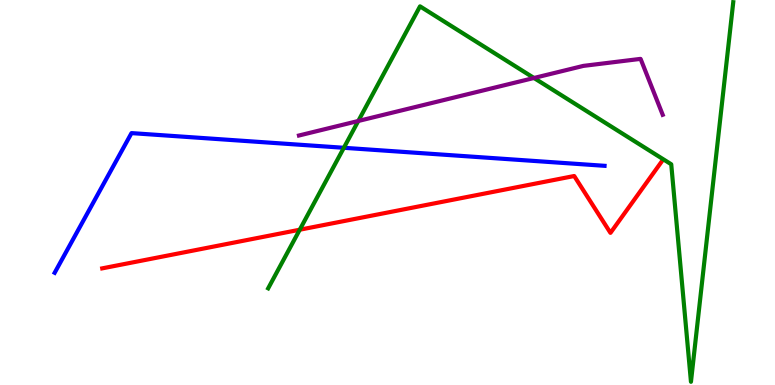[{'lines': ['blue', 'red'], 'intersections': []}, {'lines': ['green', 'red'], 'intersections': [{'x': 3.87, 'y': 4.03}]}, {'lines': ['purple', 'red'], 'intersections': []}, {'lines': ['blue', 'green'], 'intersections': [{'x': 4.44, 'y': 6.16}]}, {'lines': ['blue', 'purple'], 'intersections': []}, {'lines': ['green', 'purple'], 'intersections': [{'x': 4.62, 'y': 6.86}, {'x': 6.89, 'y': 7.97}]}]